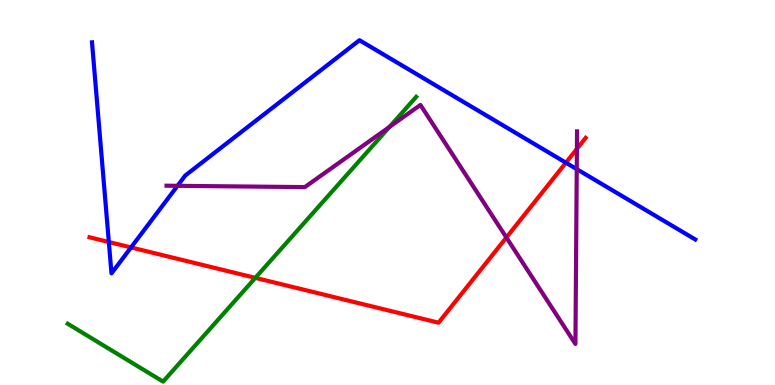[{'lines': ['blue', 'red'], 'intersections': [{'x': 1.4, 'y': 3.71}, {'x': 1.69, 'y': 3.57}, {'x': 7.3, 'y': 5.77}]}, {'lines': ['green', 'red'], 'intersections': [{'x': 3.29, 'y': 2.78}]}, {'lines': ['purple', 'red'], 'intersections': [{'x': 6.53, 'y': 3.83}, {'x': 7.44, 'y': 6.13}]}, {'lines': ['blue', 'green'], 'intersections': []}, {'lines': ['blue', 'purple'], 'intersections': [{'x': 2.29, 'y': 5.17}, {'x': 7.44, 'y': 5.61}]}, {'lines': ['green', 'purple'], 'intersections': [{'x': 5.03, 'y': 6.7}]}]